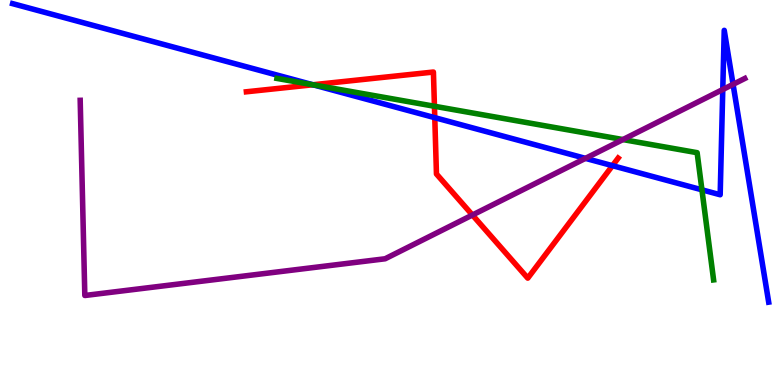[{'lines': ['blue', 'red'], 'intersections': [{'x': 4.04, 'y': 7.8}, {'x': 5.61, 'y': 6.94}, {'x': 7.9, 'y': 5.7}]}, {'lines': ['green', 'red'], 'intersections': [{'x': 4.04, 'y': 7.8}, {'x': 5.61, 'y': 7.24}]}, {'lines': ['purple', 'red'], 'intersections': [{'x': 6.1, 'y': 4.42}]}, {'lines': ['blue', 'green'], 'intersections': [{'x': 4.04, 'y': 7.8}, {'x': 9.06, 'y': 5.07}]}, {'lines': ['blue', 'purple'], 'intersections': [{'x': 7.55, 'y': 5.89}, {'x': 9.33, 'y': 7.67}, {'x': 9.46, 'y': 7.81}]}, {'lines': ['green', 'purple'], 'intersections': [{'x': 8.04, 'y': 6.37}]}]